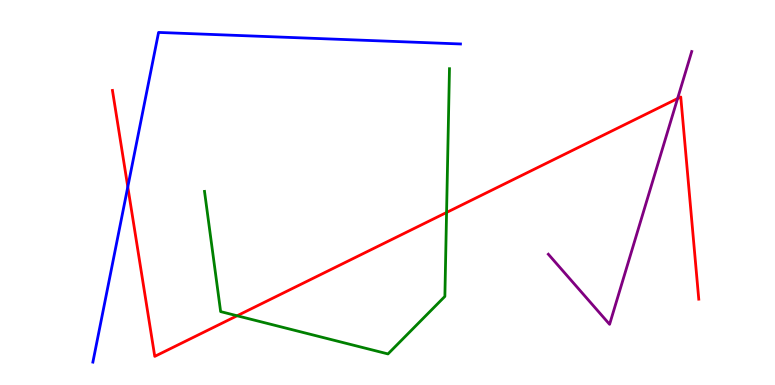[{'lines': ['blue', 'red'], 'intersections': [{'x': 1.65, 'y': 5.15}]}, {'lines': ['green', 'red'], 'intersections': [{'x': 3.06, 'y': 1.8}, {'x': 5.76, 'y': 4.48}]}, {'lines': ['purple', 'red'], 'intersections': [{'x': 8.74, 'y': 7.44}]}, {'lines': ['blue', 'green'], 'intersections': []}, {'lines': ['blue', 'purple'], 'intersections': []}, {'lines': ['green', 'purple'], 'intersections': []}]